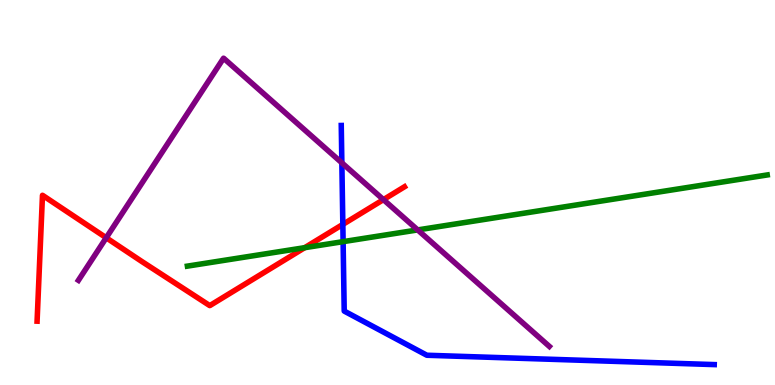[{'lines': ['blue', 'red'], 'intersections': [{'x': 4.42, 'y': 4.17}]}, {'lines': ['green', 'red'], 'intersections': [{'x': 3.93, 'y': 3.57}]}, {'lines': ['purple', 'red'], 'intersections': [{'x': 1.37, 'y': 3.82}, {'x': 4.95, 'y': 4.81}]}, {'lines': ['blue', 'green'], 'intersections': [{'x': 4.43, 'y': 3.72}]}, {'lines': ['blue', 'purple'], 'intersections': [{'x': 4.41, 'y': 5.77}]}, {'lines': ['green', 'purple'], 'intersections': [{'x': 5.39, 'y': 4.03}]}]